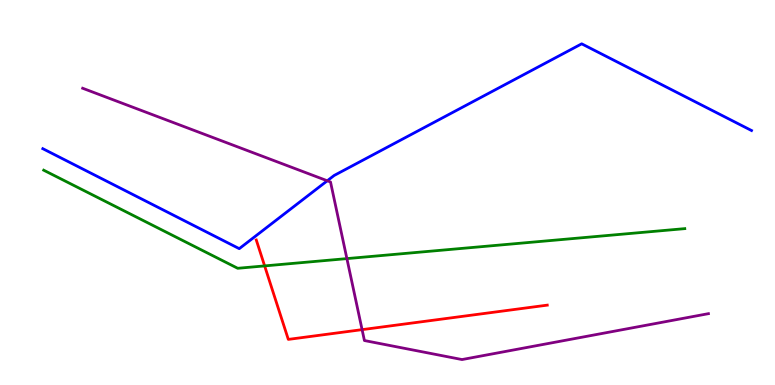[{'lines': ['blue', 'red'], 'intersections': []}, {'lines': ['green', 'red'], 'intersections': [{'x': 3.41, 'y': 3.09}]}, {'lines': ['purple', 'red'], 'intersections': [{'x': 4.67, 'y': 1.44}]}, {'lines': ['blue', 'green'], 'intersections': []}, {'lines': ['blue', 'purple'], 'intersections': [{'x': 4.22, 'y': 5.3}]}, {'lines': ['green', 'purple'], 'intersections': [{'x': 4.48, 'y': 3.28}]}]